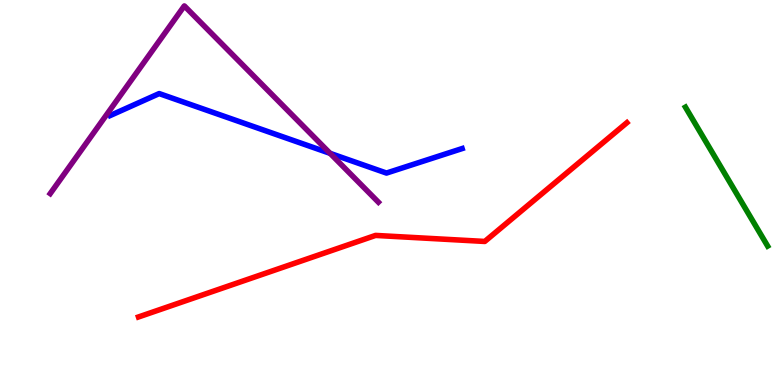[{'lines': ['blue', 'red'], 'intersections': []}, {'lines': ['green', 'red'], 'intersections': []}, {'lines': ['purple', 'red'], 'intersections': []}, {'lines': ['blue', 'green'], 'intersections': []}, {'lines': ['blue', 'purple'], 'intersections': [{'x': 4.26, 'y': 6.02}]}, {'lines': ['green', 'purple'], 'intersections': []}]